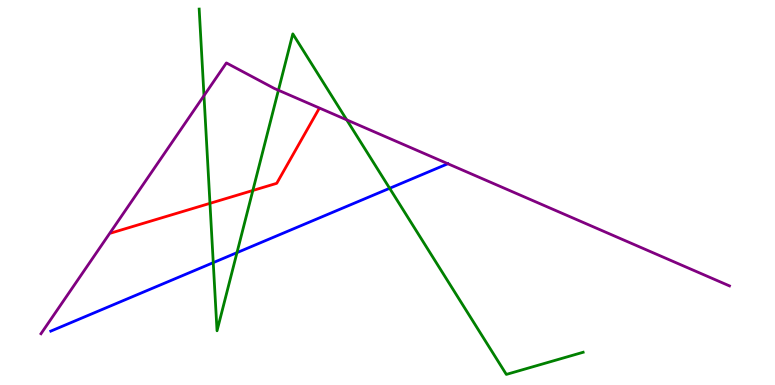[{'lines': ['blue', 'red'], 'intersections': []}, {'lines': ['green', 'red'], 'intersections': [{'x': 2.71, 'y': 4.72}, {'x': 3.26, 'y': 5.05}]}, {'lines': ['purple', 'red'], 'intersections': []}, {'lines': ['blue', 'green'], 'intersections': [{'x': 2.75, 'y': 3.18}, {'x': 3.06, 'y': 3.44}, {'x': 5.03, 'y': 5.11}]}, {'lines': ['blue', 'purple'], 'intersections': []}, {'lines': ['green', 'purple'], 'intersections': [{'x': 2.63, 'y': 7.52}, {'x': 3.59, 'y': 7.66}, {'x': 4.47, 'y': 6.89}]}]